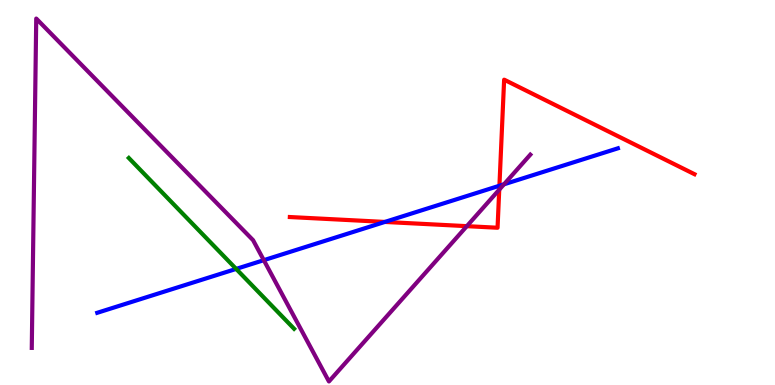[{'lines': ['blue', 'red'], 'intersections': [{'x': 4.97, 'y': 4.24}, {'x': 6.44, 'y': 5.18}]}, {'lines': ['green', 'red'], 'intersections': []}, {'lines': ['purple', 'red'], 'intersections': [{'x': 6.02, 'y': 4.13}, {'x': 6.44, 'y': 5.07}]}, {'lines': ['blue', 'green'], 'intersections': [{'x': 3.05, 'y': 3.02}]}, {'lines': ['blue', 'purple'], 'intersections': [{'x': 3.4, 'y': 3.24}, {'x': 6.5, 'y': 5.21}]}, {'lines': ['green', 'purple'], 'intersections': []}]